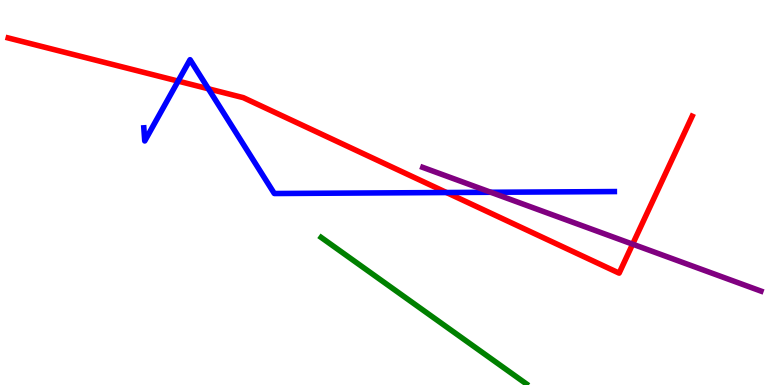[{'lines': ['blue', 'red'], 'intersections': [{'x': 2.3, 'y': 7.89}, {'x': 2.69, 'y': 7.69}, {'x': 5.76, 'y': 5.0}]}, {'lines': ['green', 'red'], 'intersections': []}, {'lines': ['purple', 'red'], 'intersections': [{'x': 8.16, 'y': 3.66}]}, {'lines': ['blue', 'green'], 'intersections': []}, {'lines': ['blue', 'purple'], 'intersections': [{'x': 6.33, 'y': 5.01}]}, {'lines': ['green', 'purple'], 'intersections': []}]